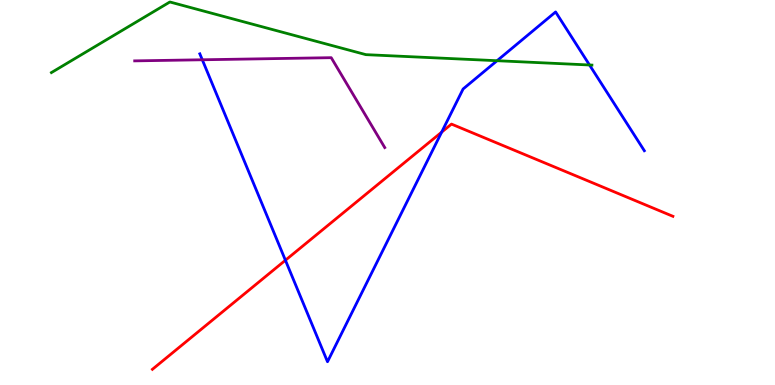[{'lines': ['blue', 'red'], 'intersections': [{'x': 3.68, 'y': 3.24}, {'x': 5.7, 'y': 6.57}]}, {'lines': ['green', 'red'], 'intersections': []}, {'lines': ['purple', 'red'], 'intersections': []}, {'lines': ['blue', 'green'], 'intersections': [{'x': 6.41, 'y': 8.42}, {'x': 7.61, 'y': 8.31}]}, {'lines': ['blue', 'purple'], 'intersections': [{'x': 2.61, 'y': 8.45}]}, {'lines': ['green', 'purple'], 'intersections': []}]